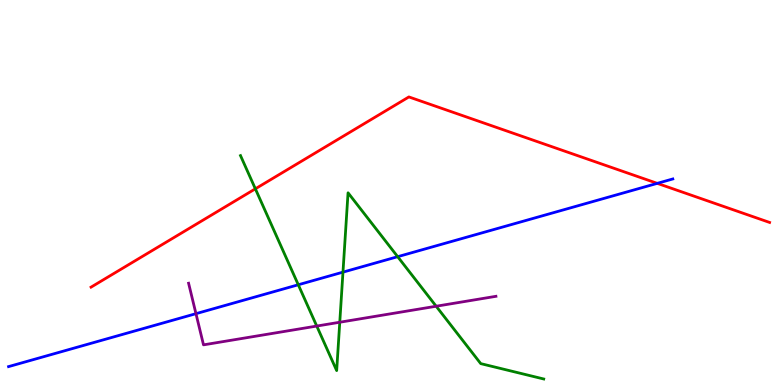[{'lines': ['blue', 'red'], 'intersections': [{'x': 8.48, 'y': 5.24}]}, {'lines': ['green', 'red'], 'intersections': [{'x': 3.29, 'y': 5.1}]}, {'lines': ['purple', 'red'], 'intersections': []}, {'lines': ['blue', 'green'], 'intersections': [{'x': 3.85, 'y': 2.6}, {'x': 4.43, 'y': 2.93}, {'x': 5.13, 'y': 3.33}]}, {'lines': ['blue', 'purple'], 'intersections': [{'x': 2.53, 'y': 1.85}]}, {'lines': ['green', 'purple'], 'intersections': [{'x': 4.09, 'y': 1.53}, {'x': 4.38, 'y': 1.63}, {'x': 5.63, 'y': 2.05}]}]